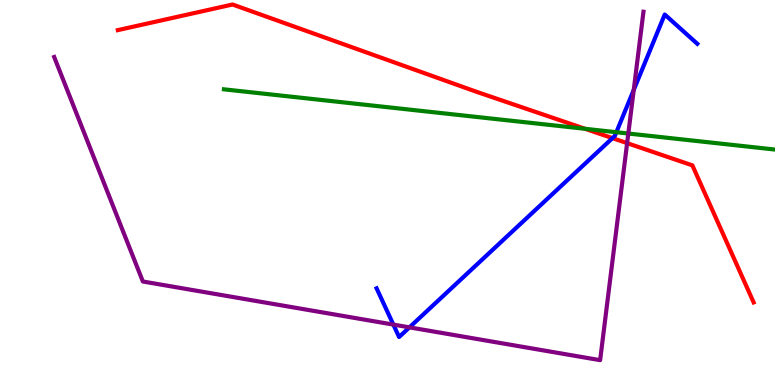[{'lines': ['blue', 'red'], 'intersections': [{'x': 7.9, 'y': 6.41}]}, {'lines': ['green', 'red'], 'intersections': [{'x': 7.55, 'y': 6.65}]}, {'lines': ['purple', 'red'], 'intersections': [{'x': 8.09, 'y': 6.28}]}, {'lines': ['blue', 'green'], 'intersections': [{'x': 7.95, 'y': 6.57}]}, {'lines': ['blue', 'purple'], 'intersections': [{'x': 5.08, 'y': 1.57}, {'x': 5.28, 'y': 1.5}, {'x': 8.18, 'y': 7.66}]}, {'lines': ['green', 'purple'], 'intersections': [{'x': 8.11, 'y': 6.53}]}]